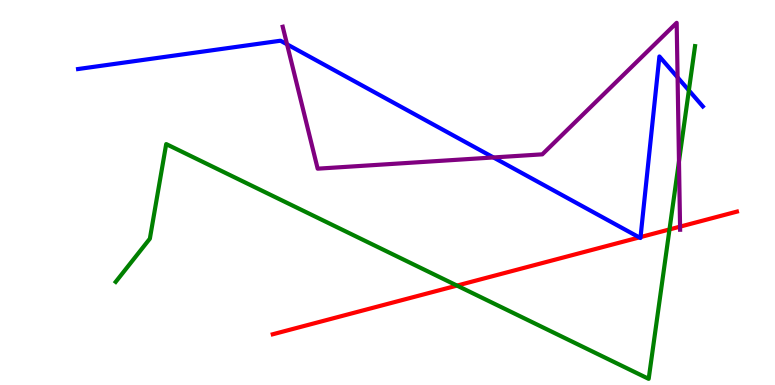[{'lines': ['blue', 'red'], 'intersections': [{'x': 8.25, 'y': 3.83}, {'x': 8.26, 'y': 3.84}]}, {'lines': ['green', 'red'], 'intersections': [{'x': 5.9, 'y': 2.58}, {'x': 8.64, 'y': 4.04}]}, {'lines': ['purple', 'red'], 'intersections': [{'x': 8.78, 'y': 4.11}]}, {'lines': ['blue', 'green'], 'intersections': [{'x': 8.89, 'y': 7.65}]}, {'lines': ['blue', 'purple'], 'intersections': [{'x': 3.7, 'y': 8.85}, {'x': 6.37, 'y': 5.91}, {'x': 8.74, 'y': 7.99}]}, {'lines': ['green', 'purple'], 'intersections': [{'x': 8.76, 'y': 5.81}]}]